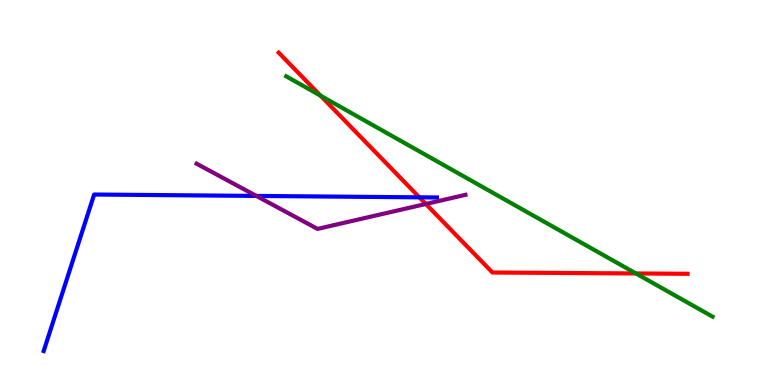[{'lines': ['blue', 'red'], 'intersections': [{'x': 5.41, 'y': 4.87}]}, {'lines': ['green', 'red'], 'intersections': [{'x': 4.14, 'y': 7.52}, {'x': 8.21, 'y': 2.9}]}, {'lines': ['purple', 'red'], 'intersections': [{'x': 5.49, 'y': 4.7}]}, {'lines': ['blue', 'green'], 'intersections': []}, {'lines': ['blue', 'purple'], 'intersections': [{'x': 3.31, 'y': 4.91}]}, {'lines': ['green', 'purple'], 'intersections': []}]